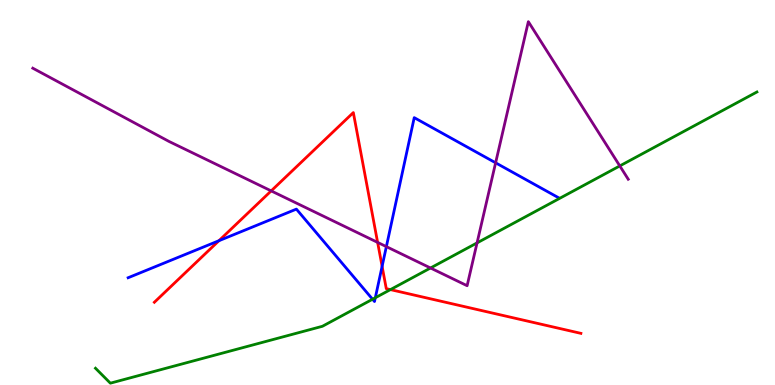[{'lines': ['blue', 'red'], 'intersections': [{'x': 2.82, 'y': 3.75}, {'x': 4.93, 'y': 3.08}]}, {'lines': ['green', 'red'], 'intersections': [{'x': 5.04, 'y': 2.48}]}, {'lines': ['purple', 'red'], 'intersections': [{'x': 3.5, 'y': 5.04}, {'x': 4.87, 'y': 3.7}]}, {'lines': ['blue', 'green'], 'intersections': [{'x': 4.81, 'y': 2.23}, {'x': 4.84, 'y': 2.27}]}, {'lines': ['blue', 'purple'], 'intersections': [{'x': 4.99, 'y': 3.59}, {'x': 6.4, 'y': 5.77}]}, {'lines': ['green', 'purple'], 'intersections': [{'x': 5.55, 'y': 3.04}, {'x': 6.16, 'y': 3.69}, {'x': 8.0, 'y': 5.69}]}]